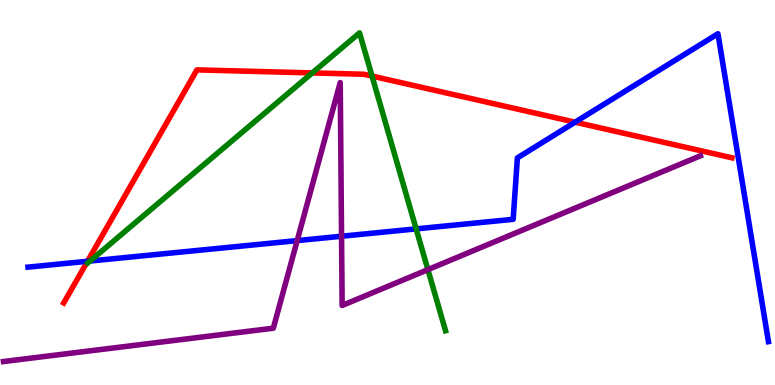[{'lines': ['blue', 'red'], 'intersections': [{'x': 1.13, 'y': 3.21}, {'x': 7.42, 'y': 6.83}]}, {'lines': ['green', 'red'], 'intersections': [{'x': 4.03, 'y': 8.11}, {'x': 4.8, 'y': 8.02}]}, {'lines': ['purple', 'red'], 'intersections': []}, {'lines': ['blue', 'green'], 'intersections': [{'x': 1.16, 'y': 3.22}, {'x': 5.37, 'y': 4.06}]}, {'lines': ['blue', 'purple'], 'intersections': [{'x': 3.83, 'y': 3.75}, {'x': 4.41, 'y': 3.86}]}, {'lines': ['green', 'purple'], 'intersections': [{'x': 5.52, 'y': 3.0}]}]